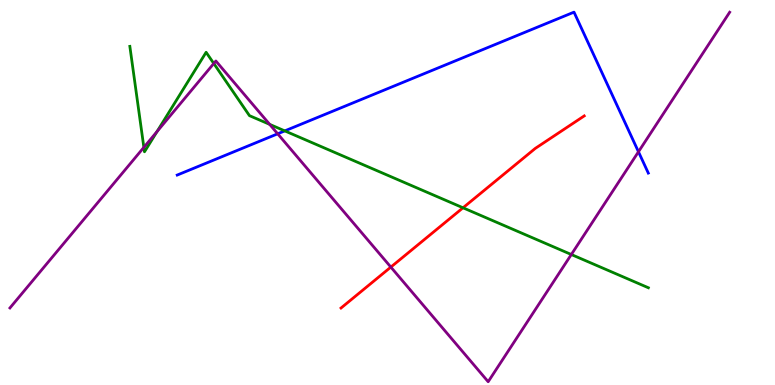[{'lines': ['blue', 'red'], 'intersections': []}, {'lines': ['green', 'red'], 'intersections': [{'x': 5.97, 'y': 4.6}]}, {'lines': ['purple', 'red'], 'intersections': [{'x': 5.04, 'y': 3.06}]}, {'lines': ['blue', 'green'], 'intersections': [{'x': 3.67, 'y': 6.6}]}, {'lines': ['blue', 'purple'], 'intersections': [{'x': 3.58, 'y': 6.52}, {'x': 8.24, 'y': 6.06}]}, {'lines': ['green', 'purple'], 'intersections': [{'x': 1.86, 'y': 6.17}, {'x': 2.03, 'y': 6.58}, {'x': 2.76, 'y': 8.35}, {'x': 3.48, 'y': 6.77}, {'x': 7.37, 'y': 3.39}]}]